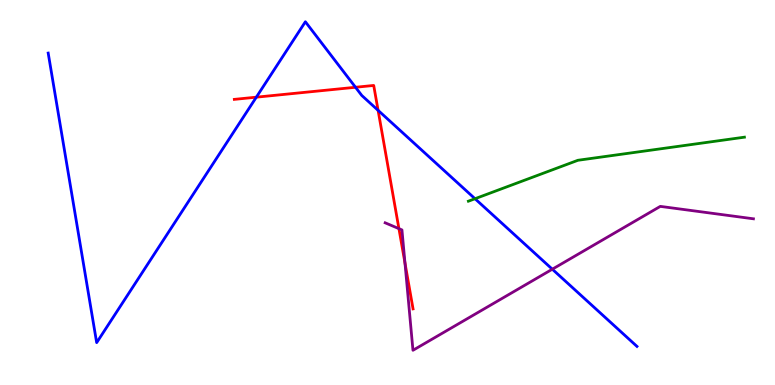[{'lines': ['blue', 'red'], 'intersections': [{'x': 3.31, 'y': 7.48}, {'x': 4.59, 'y': 7.73}, {'x': 4.88, 'y': 7.13}]}, {'lines': ['green', 'red'], 'intersections': []}, {'lines': ['purple', 'red'], 'intersections': [{'x': 5.15, 'y': 4.06}, {'x': 5.23, 'y': 3.17}]}, {'lines': ['blue', 'green'], 'intersections': [{'x': 6.13, 'y': 4.84}]}, {'lines': ['blue', 'purple'], 'intersections': [{'x': 7.13, 'y': 3.01}]}, {'lines': ['green', 'purple'], 'intersections': []}]